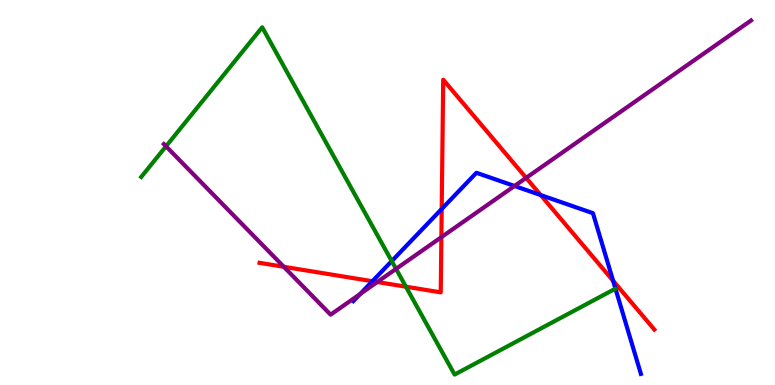[{'lines': ['blue', 'red'], 'intersections': [{'x': 4.81, 'y': 2.7}, {'x': 5.7, 'y': 4.57}, {'x': 6.98, 'y': 4.93}, {'x': 7.91, 'y': 2.71}]}, {'lines': ['green', 'red'], 'intersections': [{'x': 5.24, 'y': 2.55}]}, {'lines': ['purple', 'red'], 'intersections': [{'x': 3.66, 'y': 3.07}, {'x': 4.87, 'y': 2.67}, {'x': 5.7, 'y': 3.84}, {'x': 6.79, 'y': 5.38}]}, {'lines': ['blue', 'green'], 'intersections': [{'x': 5.05, 'y': 3.22}]}, {'lines': ['blue', 'purple'], 'intersections': [{'x': 4.65, 'y': 2.36}, {'x': 6.64, 'y': 5.17}]}, {'lines': ['green', 'purple'], 'intersections': [{'x': 2.14, 'y': 6.2}, {'x': 5.11, 'y': 3.02}]}]